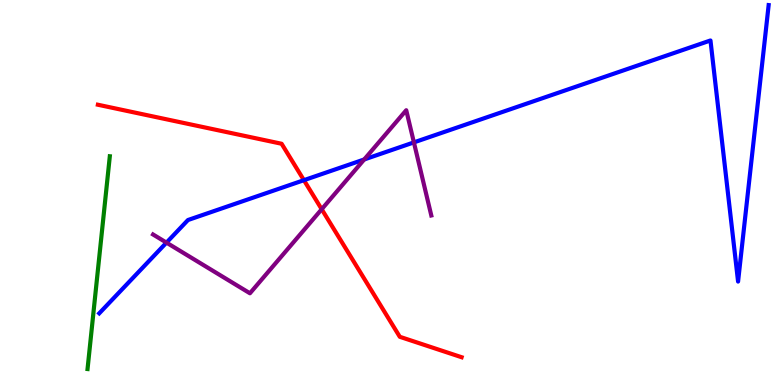[{'lines': ['blue', 'red'], 'intersections': [{'x': 3.92, 'y': 5.32}]}, {'lines': ['green', 'red'], 'intersections': []}, {'lines': ['purple', 'red'], 'intersections': [{'x': 4.15, 'y': 4.57}]}, {'lines': ['blue', 'green'], 'intersections': []}, {'lines': ['blue', 'purple'], 'intersections': [{'x': 2.15, 'y': 3.7}, {'x': 4.7, 'y': 5.86}, {'x': 5.34, 'y': 6.3}]}, {'lines': ['green', 'purple'], 'intersections': []}]